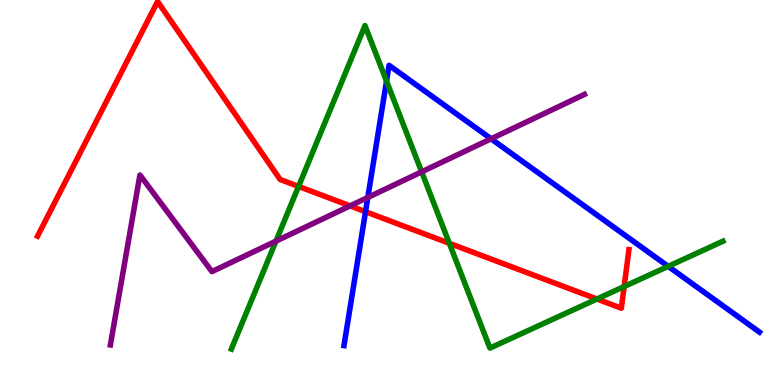[{'lines': ['blue', 'red'], 'intersections': [{'x': 4.72, 'y': 4.5}]}, {'lines': ['green', 'red'], 'intersections': [{'x': 3.85, 'y': 5.16}, {'x': 5.8, 'y': 3.68}, {'x': 7.7, 'y': 2.23}, {'x': 8.05, 'y': 2.56}]}, {'lines': ['purple', 'red'], 'intersections': [{'x': 4.52, 'y': 4.65}]}, {'lines': ['blue', 'green'], 'intersections': [{'x': 4.99, 'y': 7.89}, {'x': 8.62, 'y': 3.08}]}, {'lines': ['blue', 'purple'], 'intersections': [{'x': 4.75, 'y': 4.87}, {'x': 6.34, 'y': 6.39}]}, {'lines': ['green', 'purple'], 'intersections': [{'x': 3.56, 'y': 3.74}, {'x': 5.44, 'y': 5.54}]}]